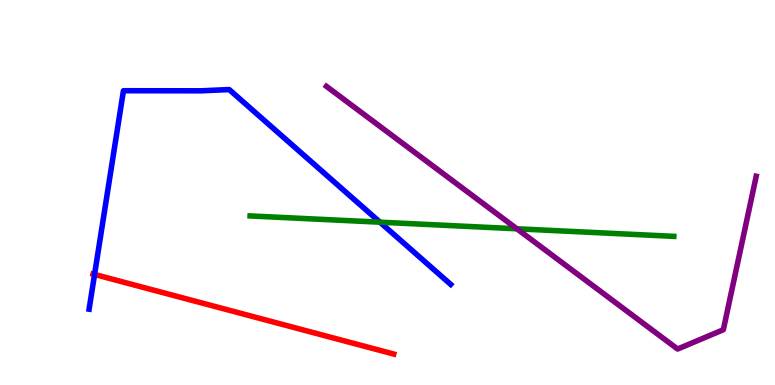[{'lines': ['blue', 'red'], 'intersections': [{'x': 1.22, 'y': 2.87}]}, {'lines': ['green', 'red'], 'intersections': []}, {'lines': ['purple', 'red'], 'intersections': []}, {'lines': ['blue', 'green'], 'intersections': [{'x': 4.9, 'y': 4.23}]}, {'lines': ['blue', 'purple'], 'intersections': []}, {'lines': ['green', 'purple'], 'intersections': [{'x': 6.67, 'y': 4.06}]}]